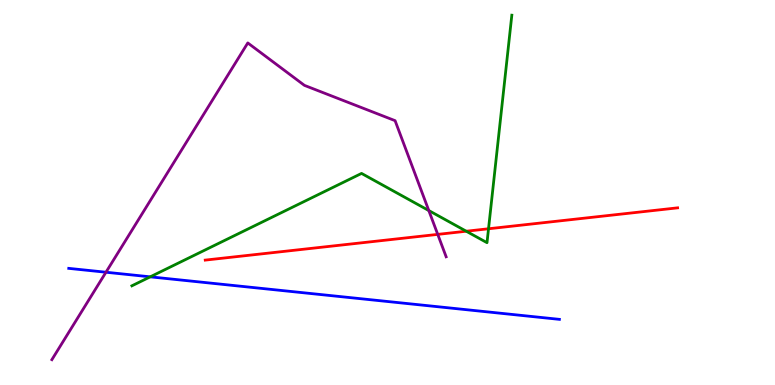[{'lines': ['blue', 'red'], 'intersections': []}, {'lines': ['green', 'red'], 'intersections': [{'x': 6.02, 'y': 3.99}, {'x': 6.3, 'y': 4.06}]}, {'lines': ['purple', 'red'], 'intersections': [{'x': 5.65, 'y': 3.91}]}, {'lines': ['blue', 'green'], 'intersections': [{'x': 1.94, 'y': 2.81}]}, {'lines': ['blue', 'purple'], 'intersections': [{'x': 1.37, 'y': 2.93}]}, {'lines': ['green', 'purple'], 'intersections': [{'x': 5.53, 'y': 4.53}]}]